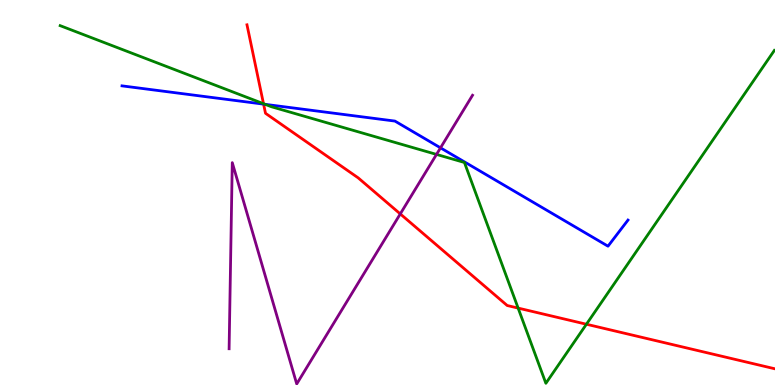[{'lines': ['blue', 'red'], 'intersections': [{'x': 3.4, 'y': 7.3}]}, {'lines': ['green', 'red'], 'intersections': [{'x': 3.4, 'y': 7.31}, {'x': 6.69, 'y': 2.0}, {'x': 7.57, 'y': 1.58}]}, {'lines': ['purple', 'red'], 'intersections': [{'x': 5.16, 'y': 4.44}]}, {'lines': ['blue', 'green'], 'intersections': [{'x': 3.42, 'y': 7.29}]}, {'lines': ['blue', 'purple'], 'intersections': [{'x': 5.68, 'y': 6.16}]}, {'lines': ['green', 'purple'], 'intersections': [{'x': 5.63, 'y': 5.99}]}]